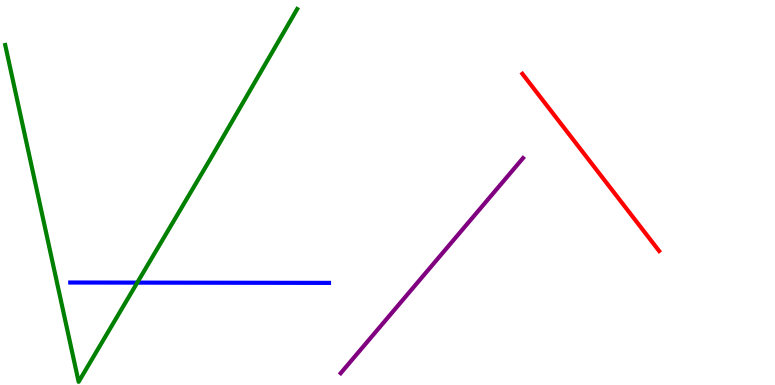[{'lines': ['blue', 'red'], 'intersections': []}, {'lines': ['green', 'red'], 'intersections': []}, {'lines': ['purple', 'red'], 'intersections': []}, {'lines': ['blue', 'green'], 'intersections': [{'x': 1.77, 'y': 2.66}]}, {'lines': ['blue', 'purple'], 'intersections': []}, {'lines': ['green', 'purple'], 'intersections': []}]